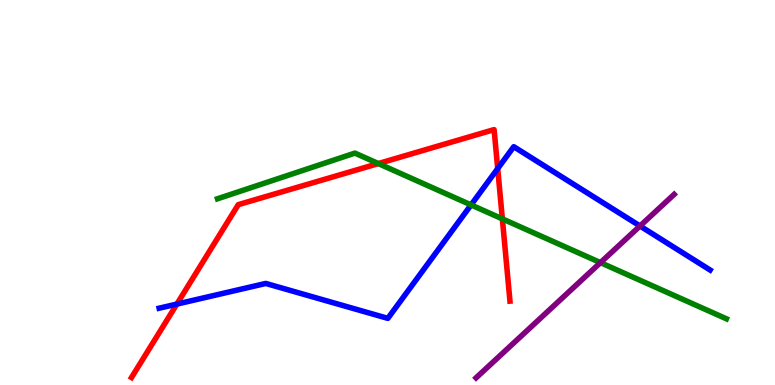[{'lines': ['blue', 'red'], 'intersections': [{'x': 2.28, 'y': 2.1}, {'x': 6.42, 'y': 5.62}]}, {'lines': ['green', 'red'], 'intersections': [{'x': 4.88, 'y': 5.75}, {'x': 6.48, 'y': 4.31}]}, {'lines': ['purple', 'red'], 'intersections': []}, {'lines': ['blue', 'green'], 'intersections': [{'x': 6.08, 'y': 4.68}]}, {'lines': ['blue', 'purple'], 'intersections': [{'x': 8.26, 'y': 4.13}]}, {'lines': ['green', 'purple'], 'intersections': [{'x': 7.75, 'y': 3.18}]}]